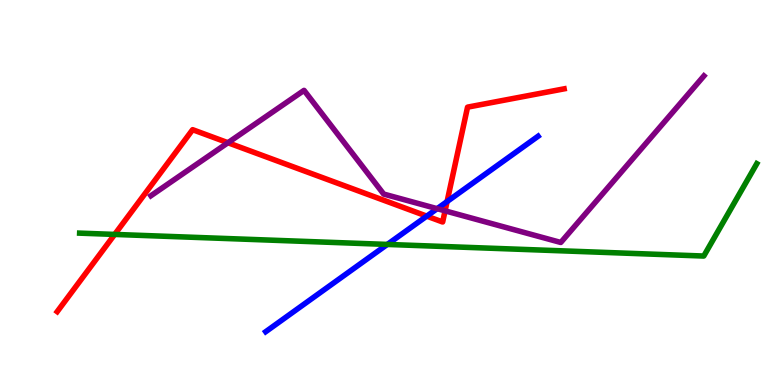[{'lines': ['blue', 'red'], 'intersections': [{'x': 5.51, 'y': 4.39}, {'x': 5.77, 'y': 4.77}]}, {'lines': ['green', 'red'], 'intersections': [{'x': 1.48, 'y': 3.91}]}, {'lines': ['purple', 'red'], 'intersections': [{'x': 2.94, 'y': 6.29}, {'x': 5.74, 'y': 4.52}]}, {'lines': ['blue', 'green'], 'intersections': [{'x': 5.0, 'y': 3.65}]}, {'lines': ['blue', 'purple'], 'intersections': [{'x': 5.64, 'y': 4.58}]}, {'lines': ['green', 'purple'], 'intersections': []}]